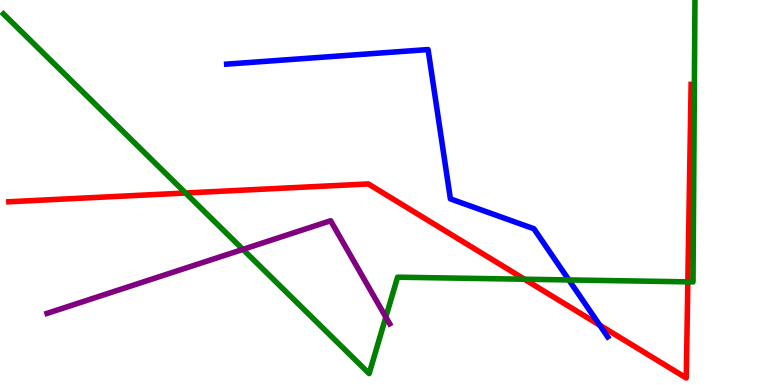[{'lines': ['blue', 'red'], 'intersections': [{'x': 7.74, 'y': 1.55}]}, {'lines': ['green', 'red'], 'intersections': [{'x': 2.39, 'y': 4.99}, {'x': 6.77, 'y': 2.75}, {'x': 8.88, 'y': 2.68}]}, {'lines': ['purple', 'red'], 'intersections': []}, {'lines': ['blue', 'green'], 'intersections': [{'x': 7.34, 'y': 2.73}]}, {'lines': ['blue', 'purple'], 'intersections': []}, {'lines': ['green', 'purple'], 'intersections': [{'x': 3.13, 'y': 3.52}, {'x': 4.98, 'y': 1.76}]}]